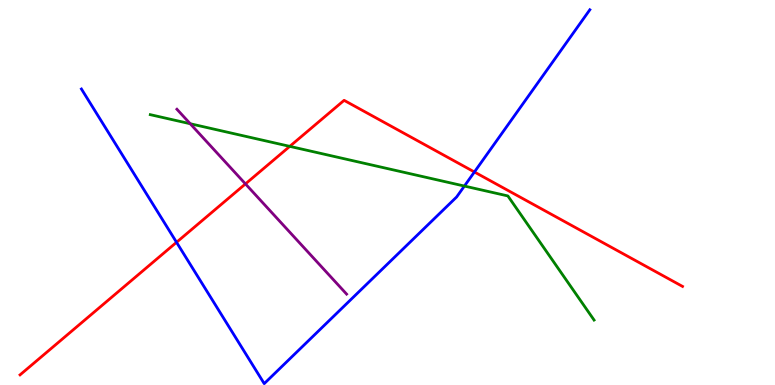[{'lines': ['blue', 'red'], 'intersections': [{'x': 2.28, 'y': 3.71}, {'x': 6.12, 'y': 5.53}]}, {'lines': ['green', 'red'], 'intersections': [{'x': 3.74, 'y': 6.2}]}, {'lines': ['purple', 'red'], 'intersections': [{'x': 3.17, 'y': 5.22}]}, {'lines': ['blue', 'green'], 'intersections': [{'x': 5.99, 'y': 5.17}]}, {'lines': ['blue', 'purple'], 'intersections': []}, {'lines': ['green', 'purple'], 'intersections': [{'x': 2.45, 'y': 6.79}]}]